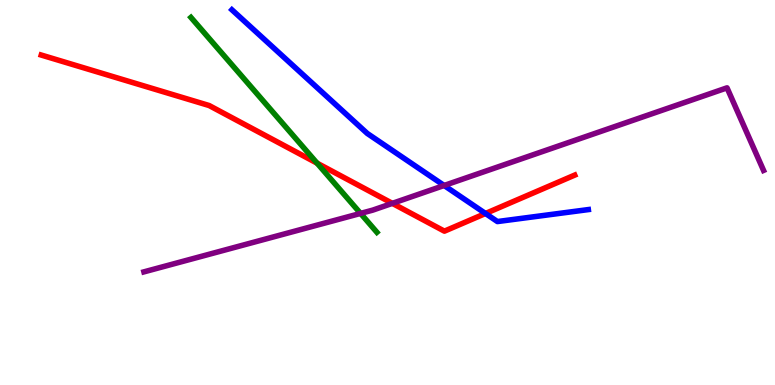[{'lines': ['blue', 'red'], 'intersections': [{'x': 6.26, 'y': 4.45}]}, {'lines': ['green', 'red'], 'intersections': [{'x': 4.09, 'y': 5.76}]}, {'lines': ['purple', 'red'], 'intersections': [{'x': 5.06, 'y': 4.72}]}, {'lines': ['blue', 'green'], 'intersections': []}, {'lines': ['blue', 'purple'], 'intersections': [{'x': 5.73, 'y': 5.18}]}, {'lines': ['green', 'purple'], 'intersections': [{'x': 4.65, 'y': 4.46}]}]